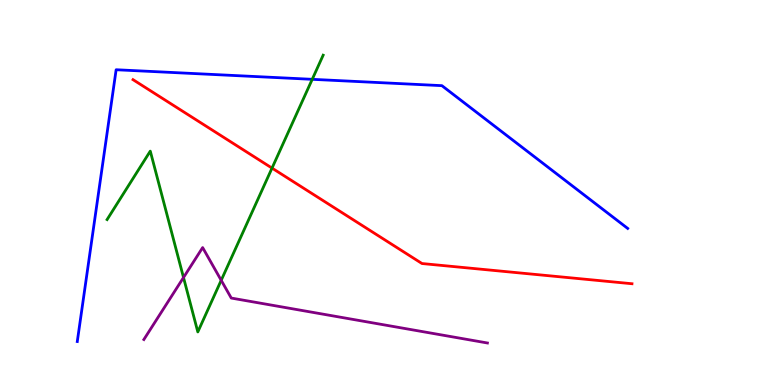[{'lines': ['blue', 'red'], 'intersections': []}, {'lines': ['green', 'red'], 'intersections': [{'x': 3.51, 'y': 5.63}]}, {'lines': ['purple', 'red'], 'intersections': []}, {'lines': ['blue', 'green'], 'intersections': [{'x': 4.03, 'y': 7.94}]}, {'lines': ['blue', 'purple'], 'intersections': []}, {'lines': ['green', 'purple'], 'intersections': [{'x': 2.37, 'y': 2.79}, {'x': 2.85, 'y': 2.72}]}]